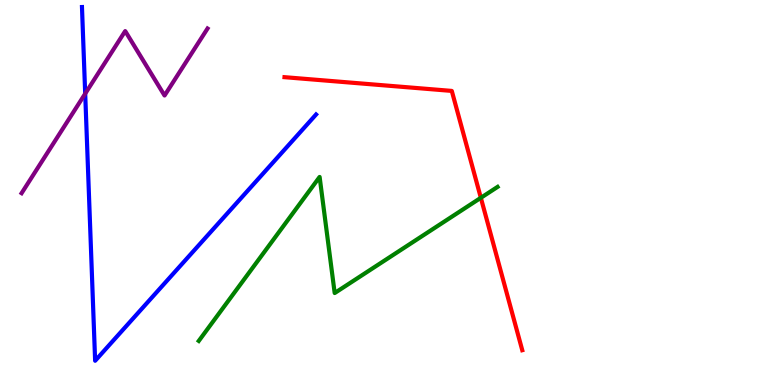[{'lines': ['blue', 'red'], 'intersections': []}, {'lines': ['green', 'red'], 'intersections': [{'x': 6.2, 'y': 4.86}]}, {'lines': ['purple', 'red'], 'intersections': []}, {'lines': ['blue', 'green'], 'intersections': []}, {'lines': ['blue', 'purple'], 'intersections': [{'x': 1.1, 'y': 7.57}]}, {'lines': ['green', 'purple'], 'intersections': []}]